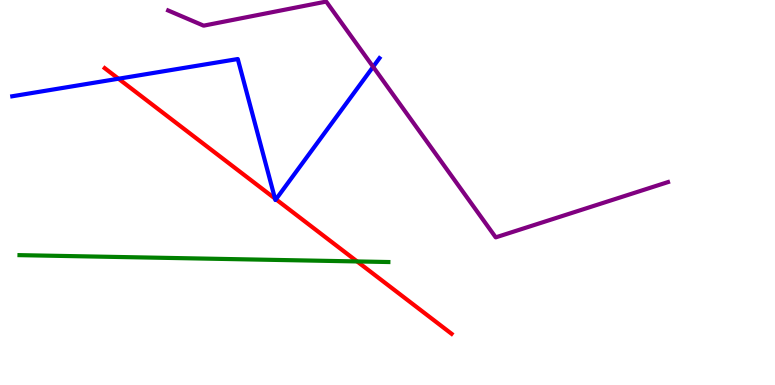[{'lines': ['blue', 'red'], 'intersections': [{'x': 1.53, 'y': 7.96}, {'x': 3.55, 'y': 4.84}, {'x': 3.56, 'y': 4.82}]}, {'lines': ['green', 'red'], 'intersections': [{'x': 4.61, 'y': 3.21}]}, {'lines': ['purple', 'red'], 'intersections': []}, {'lines': ['blue', 'green'], 'intersections': []}, {'lines': ['blue', 'purple'], 'intersections': [{'x': 4.81, 'y': 8.26}]}, {'lines': ['green', 'purple'], 'intersections': []}]